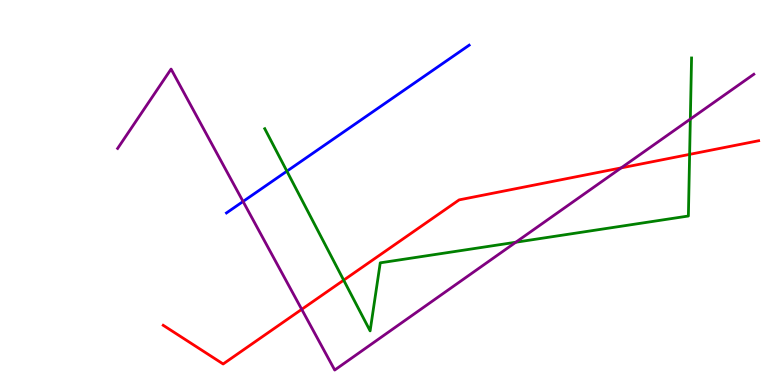[{'lines': ['blue', 'red'], 'intersections': []}, {'lines': ['green', 'red'], 'intersections': [{'x': 4.43, 'y': 2.72}, {'x': 8.9, 'y': 5.99}]}, {'lines': ['purple', 'red'], 'intersections': [{'x': 3.89, 'y': 1.97}, {'x': 8.02, 'y': 5.64}]}, {'lines': ['blue', 'green'], 'intersections': [{'x': 3.7, 'y': 5.55}]}, {'lines': ['blue', 'purple'], 'intersections': [{'x': 3.14, 'y': 4.77}]}, {'lines': ['green', 'purple'], 'intersections': [{'x': 6.66, 'y': 3.71}, {'x': 8.91, 'y': 6.91}]}]